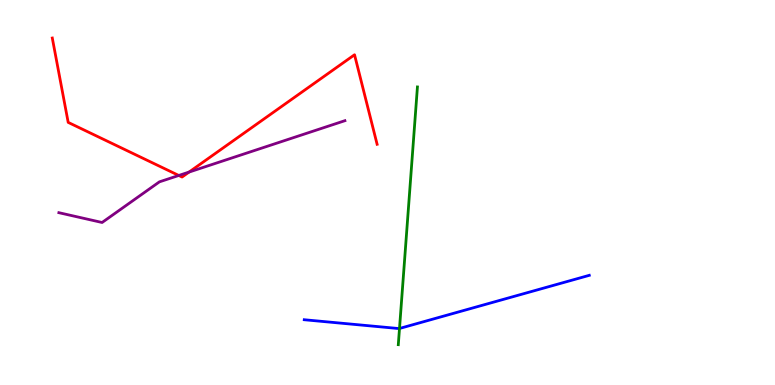[{'lines': ['blue', 'red'], 'intersections': []}, {'lines': ['green', 'red'], 'intersections': []}, {'lines': ['purple', 'red'], 'intersections': [{'x': 2.31, 'y': 5.44}, {'x': 2.44, 'y': 5.53}]}, {'lines': ['blue', 'green'], 'intersections': [{'x': 5.15, 'y': 1.47}]}, {'lines': ['blue', 'purple'], 'intersections': []}, {'lines': ['green', 'purple'], 'intersections': []}]